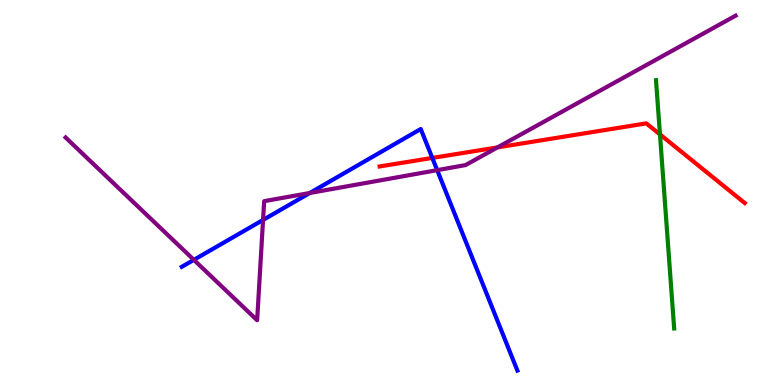[{'lines': ['blue', 'red'], 'intersections': [{'x': 5.58, 'y': 5.9}]}, {'lines': ['green', 'red'], 'intersections': [{'x': 8.52, 'y': 6.51}]}, {'lines': ['purple', 'red'], 'intersections': [{'x': 6.42, 'y': 6.17}]}, {'lines': ['blue', 'green'], 'intersections': []}, {'lines': ['blue', 'purple'], 'intersections': [{'x': 2.5, 'y': 3.25}, {'x': 3.39, 'y': 4.29}, {'x': 4.0, 'y': 4.99}, {'x': 5.64, 'y': 5.58}]}, {'lines': ['green', 'purple'], 'intersections': []}]